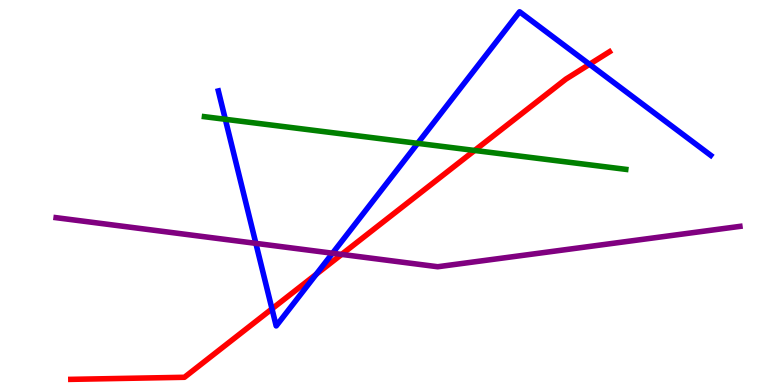[{'lines': ['blue', 'red'], 'intersections': [{'x': 3.51, 'y': 1.98}, {'x': 4.08, 'y': 2.88}, {'x': 7.61, 'y': 8.33}]}, {'lines': ['green', 'red'], 'intersections': [{'x': 6.12, 'y': 6.09}]}, {'lines': ['purple', 'red'], 'intersections': [{'x': 4.41, 'y': 3.39}]}, {'lines': ['blue', 'green'], 'intersections': [{'x': 2.91, 'y': 6.9}, {'x': 5.39, 'y': 6.28}]}, {'lines': ['blue', 'purple'], 'intersections': [{'x': 3.3, 'y': 3.68}, {'x': 4.29, 'y': 3.42}]}, {'lines': ['green', 'purple'], 'intersections': []}]